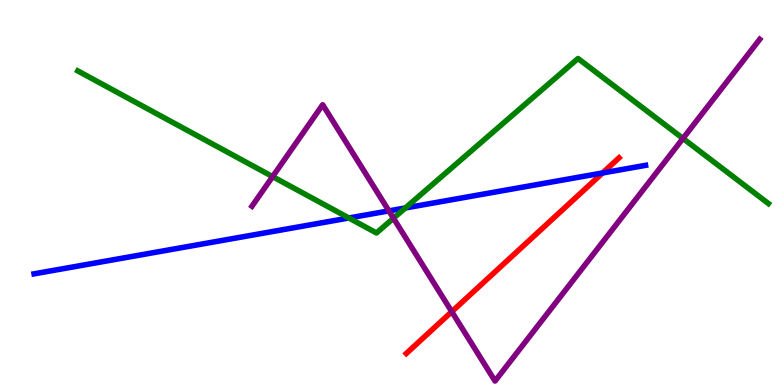[{'lines': ['blue', 'red'], 'intersections': [{'x': 7.78, 'y': 5.51}]}, {'lines': ['green', 'red'], 'intersections': []}, {'lines': ['purple', 'red'], 'intersections': [{'x': 5.83, 'y': 1.9}]}, {'lines': ['blue', 'green'], 'intersections': [{'x': 4.5, 'y': 4.34}, {'x': 5.23, 'y': 4.6}]}, {'lines': ['blue', 'purple'], 'intersections': [{'x': 5.02, 'y': 4.52}]}, {'lines': ['green', 'purple'], 'intersections': [{'x': 3.52, 'y': 5.41}, {'x': 5.08, 'y': 4.33}, {'x': 8.81, 'y': 6.4}]}]